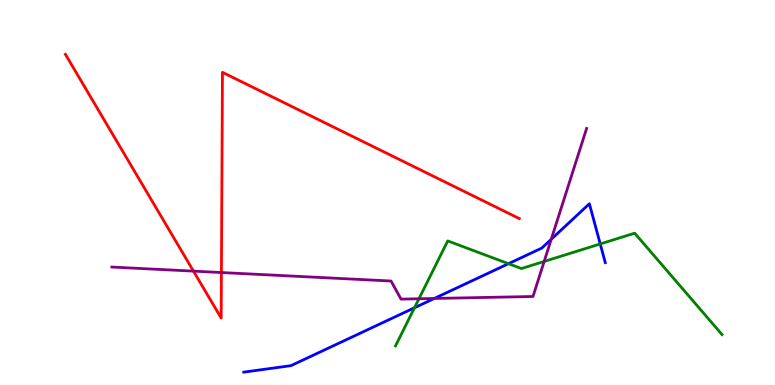[{'lines': ['blue', 'red'], 'intersections': []}, {'lines': ['green', 'red'], 'intersections': []}, {'lines': ['purple', 'red'], 'intersections': [{'x': 2.5, 'y': 2.96}, {'x': 2.86, 'y': 2.92}]}, {'lines': ['blue', 'green'], 'intersections': [{'x': 5.35, 'y': 2.01}, {'x': 6.56, 'y': 3.15}, {'x': 7.74, 'y': 3.66}]}, {'lines': ['blue', 'purple'], 'intersections': [{'x': 5.6, 'y': 2.25}, {'x': 7.11, 'y': 3.78}]}, {'lines': ['green', 'purple'], 'intersections': [{'x': 5.41, 'y': 2.24}, {'x': 7.02, 'y': 3.21}]}]